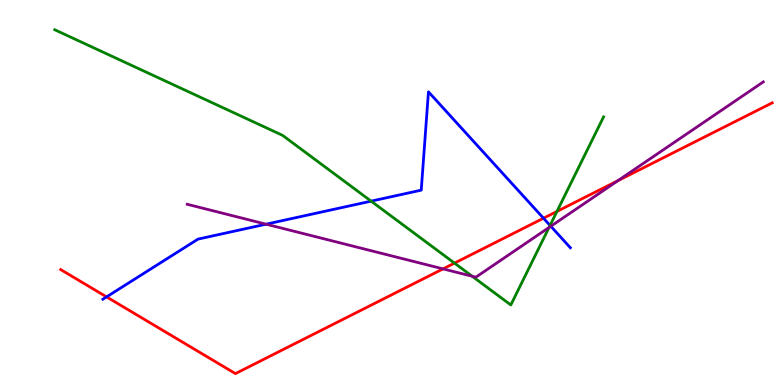[{'lines': ['blue', 'red'], 'intersections': [{'x': 1.38, 'y': 2.29}, {'x': 7.01, 'y': 4.33}]}, {'lines': ['green', 'red'], 'intersections': [{'x': 5.86, 'y': 3.17}, {'x': 7.19, 'y': 4.51}]}, {'lines': ['purple', 'red'], 'intersections': [{'x': 5.72, 'y': 3.02}, {'x': 7.97, 'y': 5.31}]}, {'lines': ['blue', 'green'], 'intersections': [{'x': 4.79, 'y': 4.78}, {'x': 7.1, 'y': 4.14}]}, {'lines': ['blue', 'purple'], 'intersections': [{'x': 3.43, 'y': 4.18}, {'x': 7.11, 'y': 4.12}]}, {'lines': ['green', 'purple'], 'intersections': [{'x': 6.09, 'y': 2.83}, {'x': 7.08, 'y': 4.09}]}]